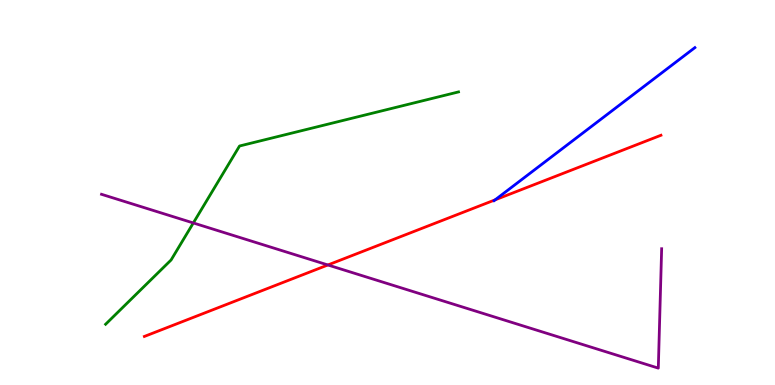[{'lines': ['blue', 'red'], 'intersections': [{'x': 6.39, 'y': 4.81}]}, {'lines': ['green', 'red'], 'intersections': []}, {'lines': ['purple', 'red'], 'intersections': [{'x': 4.23, 'y': 3.12}]}, {'lines': ['blue', 'green'], 'intersections': []}, {'lines': ['blue', 'purple'], 'intersections': []}, {'lines': ['green', 'purple'], 'intersections': [{'x': 2.49, 'y': 4.21}]}]